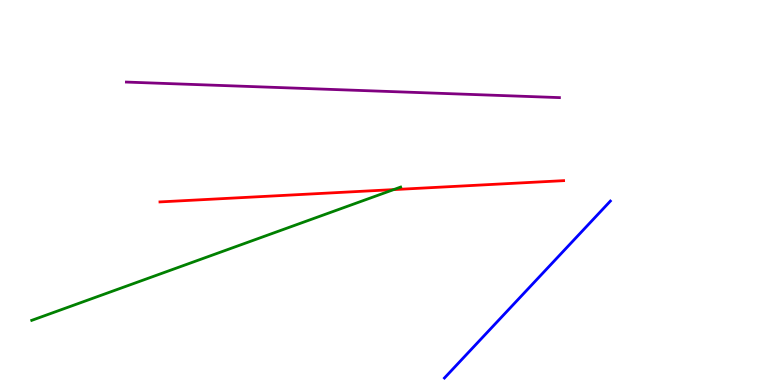[{'lines': ['blue', 'red'], 'intersections': []}, {'lines': ['green', 'red'], 'intersections': [{'x': 5.08, 'y': 5.08}]}, {'lines': ['purple', 'red'], 'intersections': []}, {'lines': ['blue', 'green'], 'intersections': []}, {'lines': ['blue', 'purple'], 'intersections': []}, {'lines': ['green', 'purple'], 'intersections': []}]